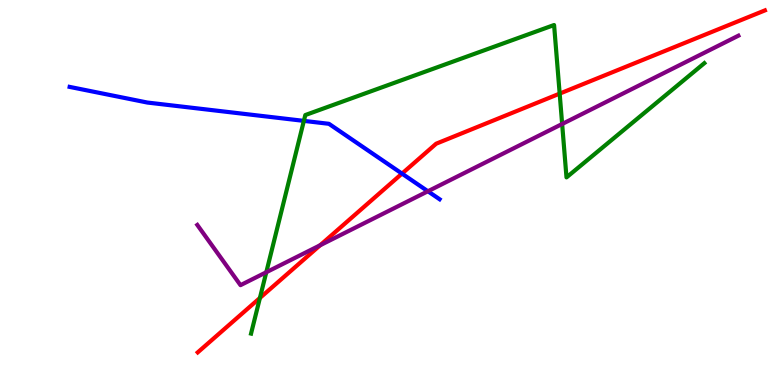[{'lines': ['blue', 'red'], 'intersections': [{'x': 5.19, 'y': 5.49}]}, {'lines': ['green', 'red'], 'intersections': [{'x': 3.35, 'y': 2.26}, {'x': 7.22, 'y': 7.57}]}, {'lines': ['purple', 'red'], 'intersections': [{'x': 4.13, 'y': 3.63}]}, {'lines': ['blue', 'green'], 'intersections': [{'x': 3.92, 'y': 6.86}]}, {'lines': ['blue', 'purple'], 'intersections': [{'x': 5.52, 'y': 5.03}]}, {'lines': ['green', 'purple'], 'intersections': [{'x': 3.44, 'y': 2.93}, {'x': 7.25, 'y': 6.78}]}]